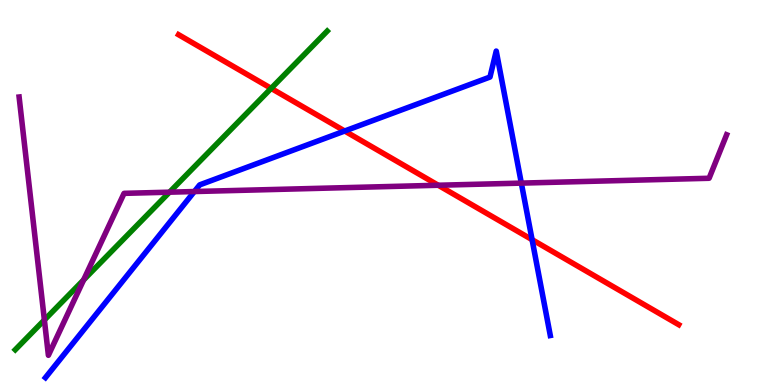[{'lines': ['blue', 'red'], 'intersections': [{'x': 4.45, 'y': 6.6}, {'x': 6.87, 'y': 3.78}]}, {'lines': ['green', 'red'], 'intersections': [{'x': 3.5, 'y': 7.7}]}, {'lines': ['purple', 'red'], 'intersections': [{'x': 5.65, 'y': 5.19}]}, {'lines': ['blue', 'green'], 'intersections': []}, {'lines': ['blue', 'purple'], 'intersections': [{'x': 2.51, 'y': 5.02}, {'x': 6.73, 'y': 5.24}]}, {'lines': ['green', 'purple'], 'intersections': [{'x': 0.573, 'y': 1.69}, {'x': 1.08, 'y': 2.73}, {'x': 2.19, 'y': 5.01}]}]